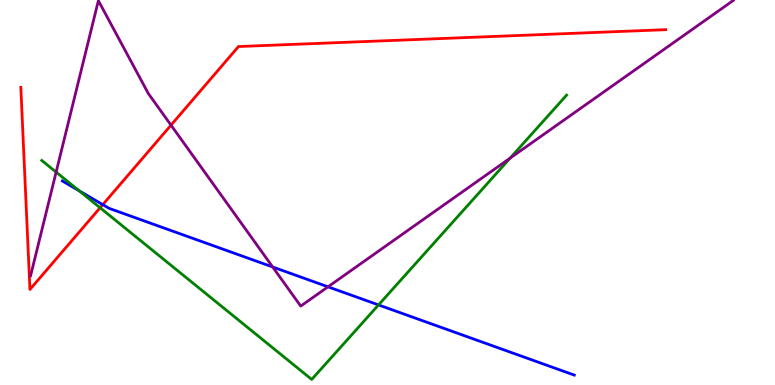[{'lines': ['blue', 'red'], 'intersections': [{'x': 1.33, 'y': 4.68}]}, {'lines': ['green', 'red'], 'intersections': [{'x': 1.29, 'y': 4.6}]}, {'lines': ['purple', 'red'], 'intersections': [{'x': 2.21, 'y': 6.75}]}, {'lines': ['blue', 'green'], 'intersections': [{'x': 1.02, 'y': 5.04}, {'x': 4.88, 'y': 2.08}]}, {'lines': ['blue', 'purple'], 'intersections': [{'x': 3.52, 'y': 3.07}, {'x': 4.23, 'y': 2.55}]}, {'lines': ['green', 'purple'], 'intersections': [{'x': 0.724, 'y': 5.53}, {'x': 6.58, 'y': 5.89}]}]